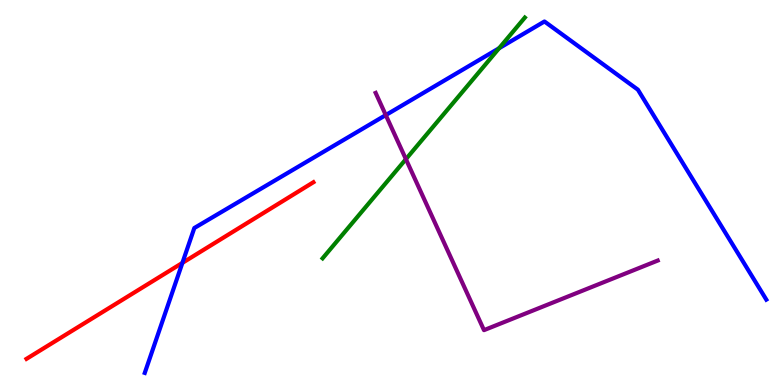[{'lines': ['blue', 'red'], 'intersections': [{'x': 2.35, 'y': 3.17}]}, {'lines': ['green', 'red'], 'intersections': []}, {'lines': ['purple', 'red'], 'intersections': []}, {'lines': ['blue', 'green'], 'intersections': [{'x': 6.44, 'y': 8.75}]}, {'lines': ['blue', 'purple'], 'intersections': [{'x': 4.98, 'y': 7.01}]}, {'lines': ['green', 'purple'], 'intersections': [{'x': 5.24, 'y': 5.87}]}]